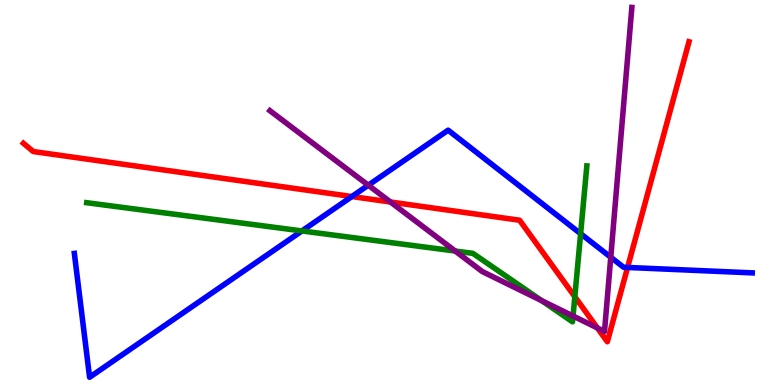[{'lines': ['blue', 'red'], 'intersections': [{'x': 4.54, 'y': 4.9}, {'x': 8.1, 'y': 3.05}]}, {'lines': ['green', 'red'], 'intersections': [{'x': 7.42, 'y': 2.29}]}, {'lines': ['purple', 'red'], 'intersections': [{'x': 5.04, 'y': 4.75}, {'x': 7.71, 'y': 1.48}]}, {'lines': ['blue', 'green'], 'intersections': [{'x': 3.9, 'y': 4.0}, {'x': 7.49, 'y': 3.93}]}, {'lines': ['blue', 'purple'], 'intersections': [{'x': 4.75, 'y': 5.19}, {'x': 7.88, 'y': 3.32}]}, {'lines': ['green', 'purple'], 'intersections': [{'x': 5.87, 'y': 3.48}, {'x': 6.99, 'y': 2.19}, {'x': 7.39, 'y': 1.79}]}]